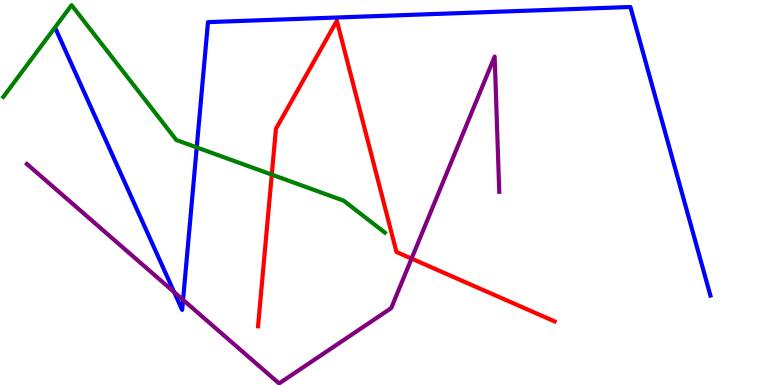[{'lines': ['blue', 'red'], 'intersections': []}, {'lines': ['green', 'red'], 'intersections': [{'x': 3.51, 'y': 5.46}]}, {'lines': ['purple', 'red'], 'intersections': [{'x': 5.31, 'y': 3.28}]}, {'lines': ['blue', 'green'], 'intersections': [{'x': 2.54, 'y': 6.17}]}, {'lines': ['blue', 'purple'], 'intersections': [{'x': 2.25, 'y': 2.41}, {'x': 2.36, 'y': 2.21}]}, {'lines': ['green', 'purple'], 'intersections': []}]